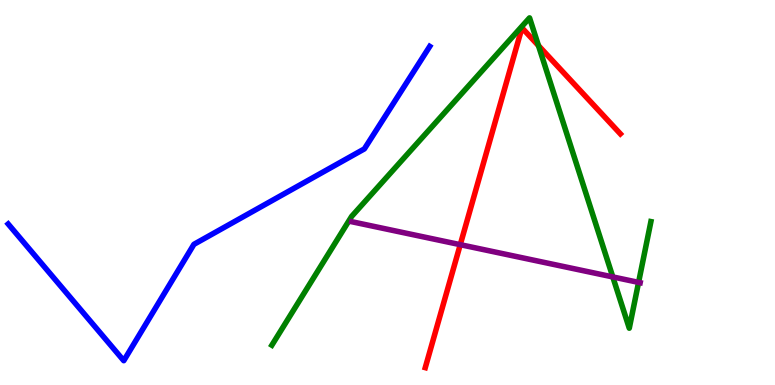[{'lines': ['blue', 'red'], 'intersections': []}, {'lines': ['green', 'red'], 'intersections': [{'x': 6.95, 'y': 8.82}]}, {'lines': ['purple', 'red'], 'intersections': [{'x': 5.94, 'y': 3.64}]}, {'lines': ['blue', 'green'], 'intersections': []}, {'lines': ['blue', 'purple'], 'intersections': []}, {'lines': ['green', 'purple'], 'intersections': [{'x': 7.91, 'y': 2.81}, {'x': 8.24, 'y': 2.67}]}]